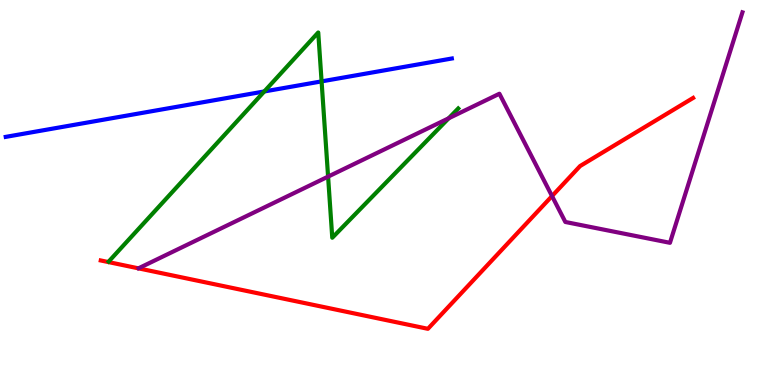[{'lines': ['blue', 'red'], 'intersections': []}, {'lines': ['green', 'red'], 'intersections': []}, {'lines': ['purple', 'red'], 'intersections': [{'x': 7.12, 'y': 4.91}]}, {'lines': ['blue', 'green'], 'intersections': [{'x': 3.41, 'y': 7.62}, {'x': 4.15, 'y': 7.89}]}, {'lines': ['blue', 'purple'], 'intersections': []}, {'lines': ['green', 'purple'], 'intersections': [{'x': 4.23, 'y': 5.41}, {'x': 5.79, 'y': 6.93}]}]